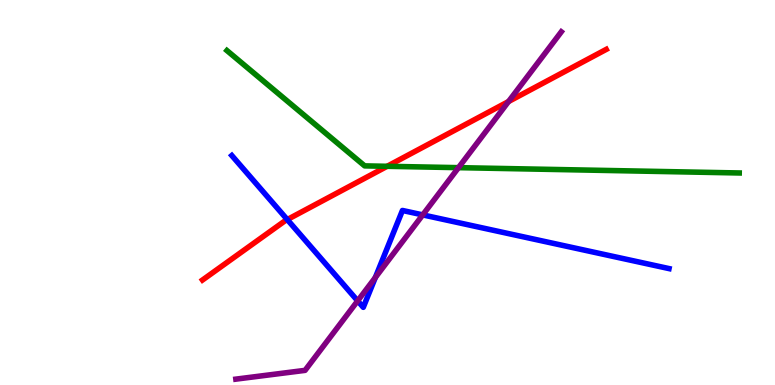[{'lines': ['blue', 'red'], 'intersections': [{'x': 3.71, 'y': 4.3}]}, {'lines': ['green', 'red'], 'intersections': [{'x': 5.0, 'y': 5.68}]}, {'lines': ['purple', 'red'], 'intersections': [{'x': 6.56, 'y': 7.36}]}, {'lines': ['blue', 'green'], 'intersections': []}, {'lines': ['blue', 'purple'], 'intersections': [{'x': 4.62, 'y': 2.19}, {'x': 4.84, 'y': 2.79}, {'x': 5.45, 'y': 4.42}]}, {'lines': ['green', 'purple'], 'intersections': [{'x': 5.92, 'y': 5.65}]}]